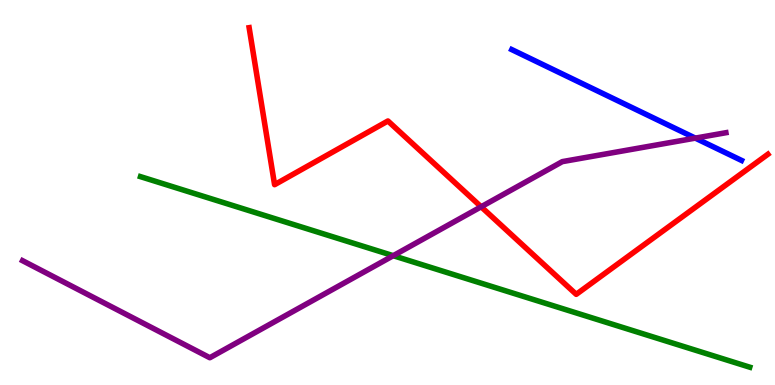[{'lines': ['blue', 'red'], 'intersections': []}, {'lines': ['green', 'red'], 'intersections': []}, {'lines': ['purple', 'red'], 'intersections': [{'x': 6.21, 'y': 4.63}]}, {'lines': ['blue', 'green'], 'intersections': []}, {'lines': ['blue', 'purple'], 'intersections': [{'x': 8.97, 'y': 6.41}]}, {'lines': ['green', 'purple'], 'intersections': [{'x': 5.07, 'y': 3.36}]}]